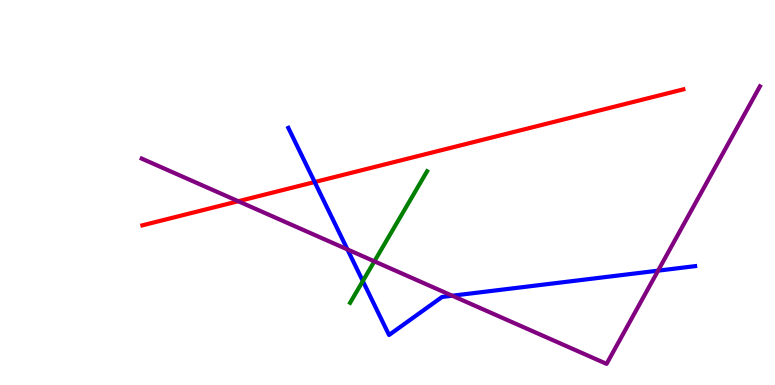[{'lines': ['blue', 'red'], 'intersections': [{'x': 4.06, 'y': 5.27}]}, {'lines': ['green', 'red'], 'intersections': []}, {'lines': ['purple', 'red'], 'intersections': [{'x': 3.07, 'y': 4.77}]}, {'lines': ['blue', 'green'], 'intersections': [{'x': 4.68, 'y': 2.7}]}, {'lines': ['blue', 'purple'], 'intersections': [{'x': 4.48, 'y': 3.52}, {'x': 5.84, 'y': 2.32}, {'x': 8.49, 'y': 2.97}]}, {'lines': ['green', 'purple'], 'intersections': [{'x': 4.83, 'y': 3.21}]}]